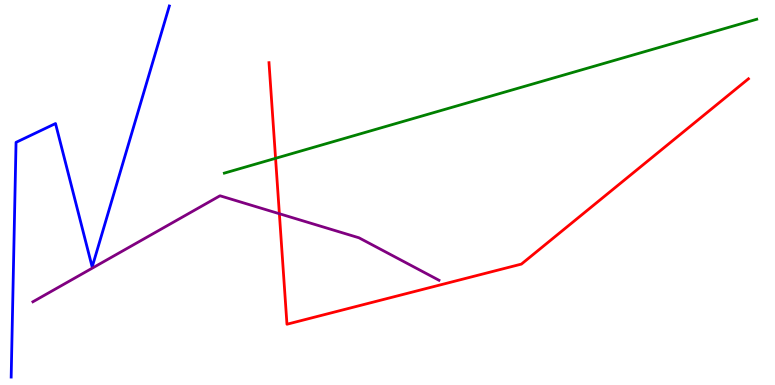[{'lines': ['blue', 'red'], 'intersections': []}, {'lines': ['green', 'red'], 'intersections': [{'x': 3.56, 'y': 5.89}]}, {'lines': ['purple', 'red'], 'intersections': [{'x': 3.6, 'y': 4.45}]}, {'lines': ['blue', 'green'], 'intersections': []}, {'lines': ['blue', 'purple'], 'intersections': []}, {'lines': ['green', 'purple'], 'intersections': []}]